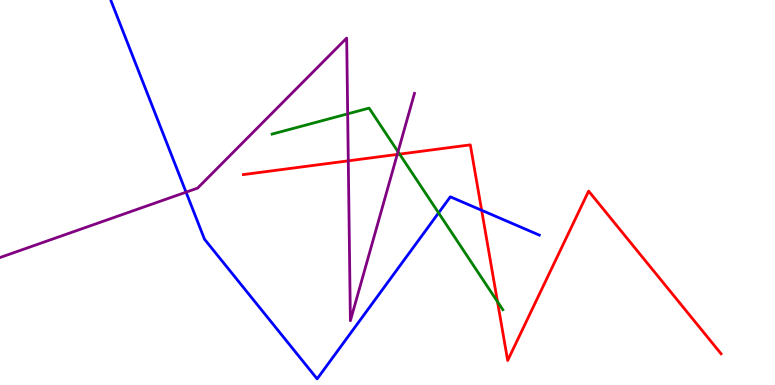[{'lines': ['blue', 'red'], 'intersections': [{'x': 6.21, 'y': 4.54}]}, {'lines': ['green', 'red'], 'intersections': [{'x': 5.16, 'y': 6.0}, {'x': 6.42, 'y': 2.16}]}, {'lines': ['purple', 'red'], 'intersections': [{'x': 4.49, 'y': 5.82}, {'x': 5.13, 'y': 5.99}]}, {'lines': ['blue', 'green'], 'intersections': [{'x': 5.66, 'y': 4.47}]}, {'lines': ['blue', 'purple'], 'intersections': [{'x': 2.4, 'y': 5.01}]}, {'lines': ['green', 'purple'], 'intersections': [{'x': 4.49, 'y': 7.04}, {'x': 5.14, 'y': 6.06}]}]